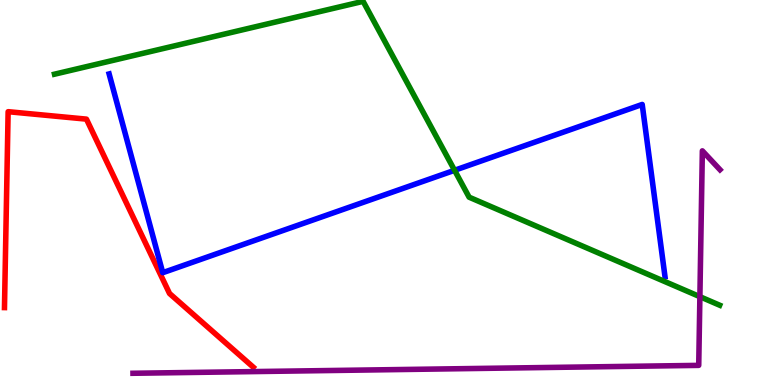[{'lines': ['blue', 'red'], 'intersections': []}, {'lines': ['green', 'red'], 'intersections': []}, {'lines': ['purple', 'red'], 'intersections': []}, {'lines': ['blue', 'green'], 'intersections': [{'x': 5.87, 'y': 5.58}]}, {'lines': ['blue', 'purple'], 'intersections': []}, {'lines': ['green', 'purple'], 'intersections': [{'x': 9.03, 'y': 2.29}]}]